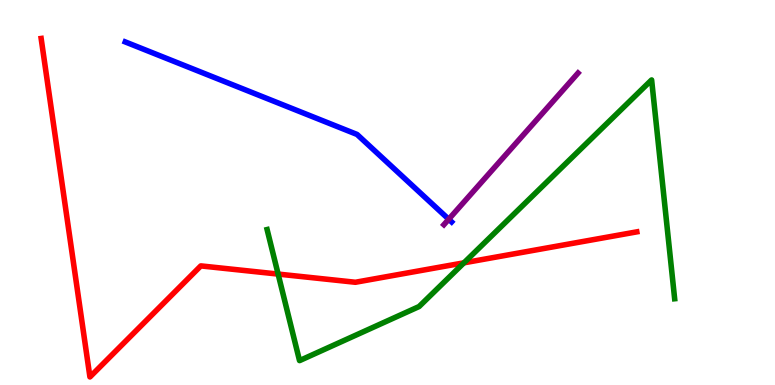[{'lines': ['blue', 'red'], 'intersections': []}, {'lines': ['green', 'red'], 'intersections': [{'x': 3.59, 'y': 2.88}, {'x': 5.99, 'y': 3.17}]}, {'lines': ['purple', 'red'], 'intersections': []}, {'lines': ['blue', 'green'], 'intersections': []}, {'lines': ['blue', 'purple'], 'intersections': [{'x': 5.79, 'y': 4.31}]}, {'lines': ['green', 'purple'], 'intersections': []}]